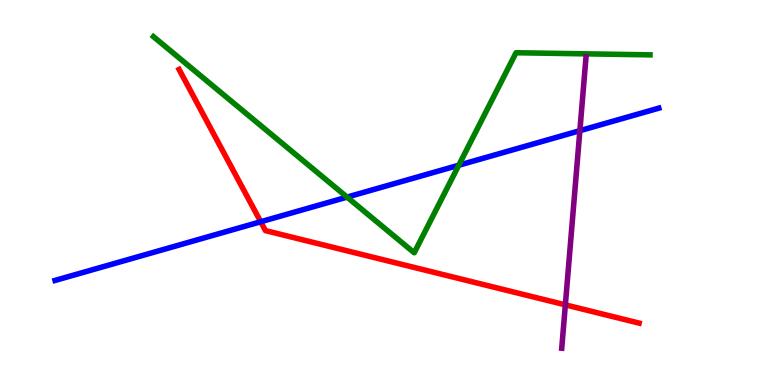[{'lines': ['blue', 'red'], 'intersections': [{'x': 3.36, 'y': 4.24}]}, {'lines': ['green', 'red'], 'intersections': []}, {'lines': ['purple', 'red'], 'intersections': [{'x': 7.29, 'y': 2.08}]}, {'lines': ['blue', 'green'], 'intersections': [{'x': 4.48, 'y': 4.88}, {'x': 5.92, 'y': 5.71}]}, {'lines': ['blue', 'purple'], 'intersections': [{'x': 7.48, 'y': 6.61}]}, {'lines': ['green', 'purple'], 'intersections': []}]